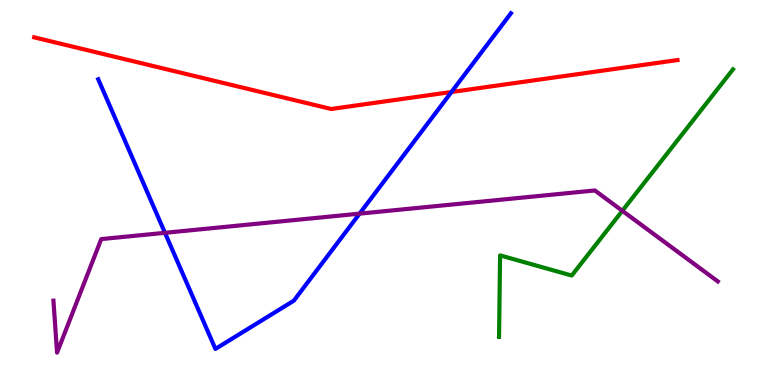[{'lines': ['blue', 'red'], 'intersections': [{'x': 5.83, 'y': 7.61}]}, {'lines': ['green', 'red'], 'intersections': []}, {'lines': ['purple', 'red'], 'intersections': []}, {'lines': ['blue', 'green'], 'intersections': []}, {'lines': ['blue', 'purple'], 'intersections': [{'x': 2.13, 'y': 3.95}, {'x': 4.64, 'y': 4.45}]}, {'lines': ['green', 'purple'], 'intersections': [{'x': 8.03, 'y': 4.52}]}]